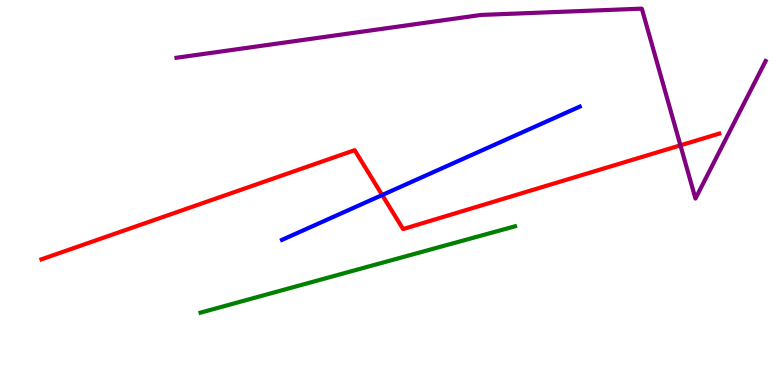[{'lines': ['blue', 'red'], 'intersections': [{'x': 4.93, 'y': 4.93}]}, {'lines': ['green', 'red'], 'intersections': []}, {'lines': ['purple', 'red'], 'intersections': [{'x': 8.78, 'y': 6.22}]}, {'lines': ['blue', 'green'], 'intersections': []}, {'lines': ['blue', 'purple'], 'intersections': []}, {'lines': ['green', 'purple'], 'intersections': []}]